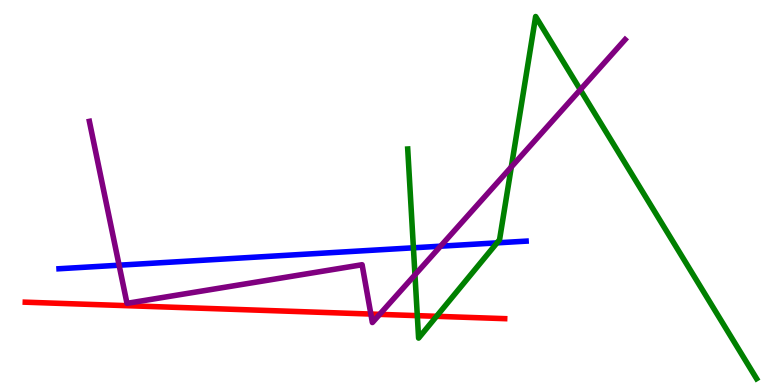[{'lines': ['blue', 'red'], 'intersections': []}, {'lines': ['green', 'red'], 'intersections': [{'x': 5.38, 'y': 1.8}, {'x': 5.63, 'y': 1.78}]}, {'lines': ['purple', 'red'], 'intersections': [{'x': 4.79, 'y': 1.84}, {'x': 4.9, 'y': 1.83}]}, {'lines': ['blue', 'green'], 'intersections': [{'x': 5.33, 'y': 3.56}, {'x': 6.41, 'y': 3.69}]}, {'lines': ['blue', 'purple'], 'intersections': [{'x': 1.54, 'y': 3.11}, {'x': 5.68, 'y': 3.61}]}, {'lines': ['green', 'purple'], 'intersections': [{'x': 5.35, 'y': 2.86}, {'x': 6.6, 'y': 5.66}, {'x': 7.49, 'y': 7.67}]}]